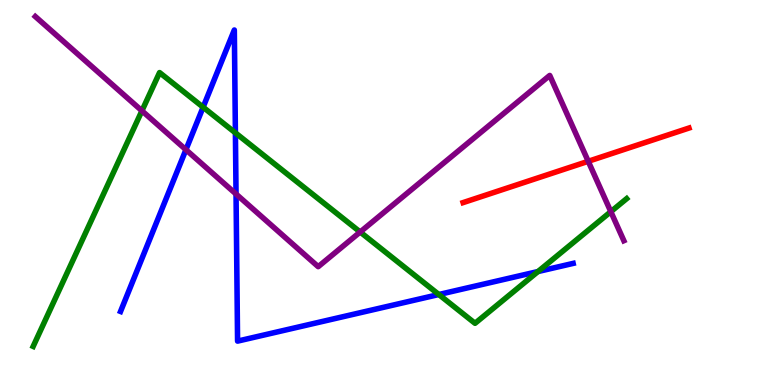[{'lines': ['blue', 'red'], 'intersections': []}, {'lines': ['green', 'red'], 'intersections': []}, {'lines': ['purple', 'red'], 'intersections': [{'x': 7.59, 'y': 5.81}]}, {'lines': ['blue', 'green'], 'intersections': [{'x': 2.62, 'y': 7.22}, {'x': 3.04, 'y': 6.55}, {'x': 5.66, 'y': 2.35}, {'x': 6.94, 'y': 2.95}]}, {'lines': ['blue', 'purple'], 'intersections': [{'x': 2.4, 'y': 6.11}, {'x': 3.05, 'y': 4.96}]}, {'lines': ['green', 'purple'], 'intersections': [{'x': 1.83, 'y': 7.12}, {'x': 4.65, 'y': 3.97}, {'x': 7.88, 'y': 4.5}]}]